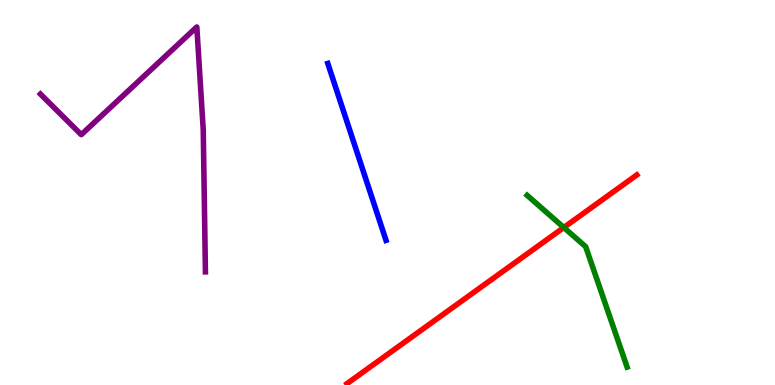[{'lines': ['blue', 'red'], 'intersections': []}, {'lines': ['green', 'red'], 'intersections': [{'x': 7.28, 'y': 4.09}]}, {'lines': ['purple', 'red'], 'intersections': []}, {'lines': ['blue', 'green'], 'intersections': []}, {'lines': ['blue', 'purple'], 'intersections': []}, {'lines': ['green', 'purple'], 'intersections': []}]